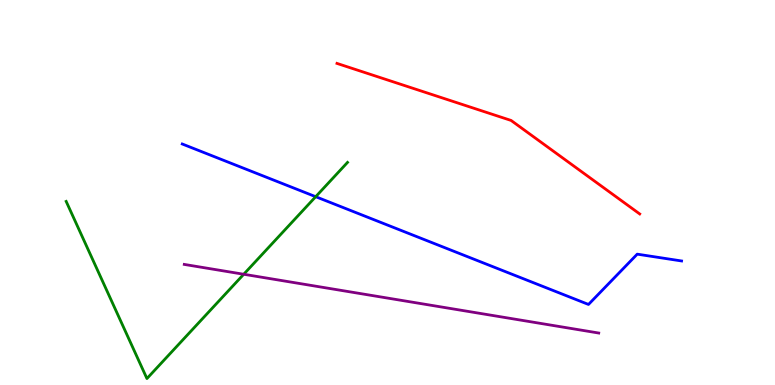[{'lines': ['blue', 'red'], 'intersections': []}, {'lines': ['green', 'red'], 'intersections': []}, {'lines': ['purple', 'red'], 'intersections': []}, {'lines': ['blue', 'green'], 'intersections': [{'x': 4.07, 'y': 4.89}]}, {'lines': ['blue', 'purple'], 'intersections': []}, {'lines': ['green', 'purple'], 'intersections': [{'x': 3.14, 'y': 2.88}]}]